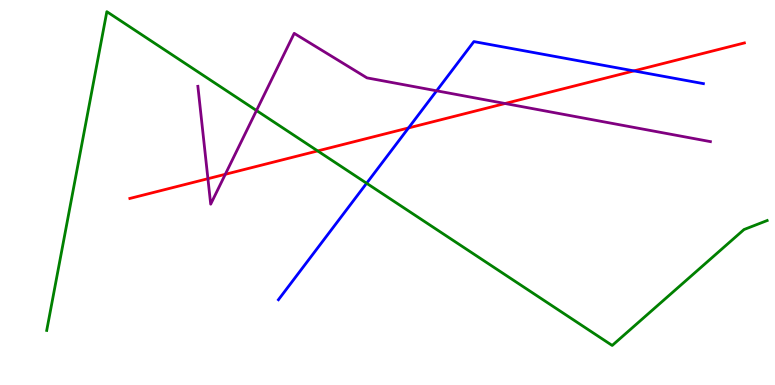[{'lines': ['blue', 'red'], 'intersections': [{'x': 5.27, 'y': 6.68}, {'x': 8.18, 'y': 8.16}]}, {'lines': ['green', 'red'], 'intersections': [{'x': 4.1, 'y': 6.08}]}, {'lines': ['purple', 'red'], 'intersections': [{'x': 2.68, 'y': 5.36}, {'x': 2.91, 'y': 5.47}, {'x': 6.52, 'y': 7.31}]}, {'lines': ['blue', 'green'], 'intersections': [{'x': 4.73, 'y': 5.24}]}, {'lines': ['blue', 'purple'], 'intersections': [{'x': 5.63, 'y': 7.64}]}, {'lines': ['green', 'purple'], 'intersections': [{'x': 3.31, 'y': 7.13}]}]